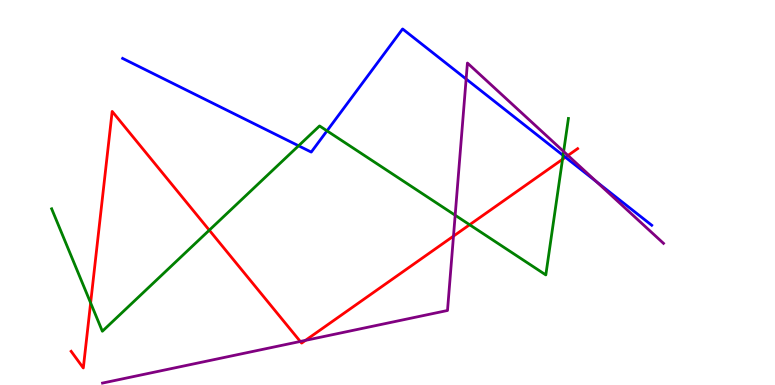[{'lines': ['blue', 'red'], 'intersections': [{'x': 7.3, 'y': 5.92}]}, {'lines': ['green', 'red'], 'intersections': [{'x': 1.17, 'y': 2.13}, {'x': 2.7, 'y': 4.02}, {'x': 6.06, 'y': 4.16}, {'x': 7.26, 'y': 5.86}]}, {'lines': ['purple', 'red'], 'intersections': [{'x': 3.87, 'y': 1.13}, {'x': 3.94, 'y': 1.16}, {'x': 5.85, 'y': 3.87}, {'x': 7.33, 'y': 5.96}]}, {'lines': ['blue', 'green'], 'intersections': [{'x': 3.85, 'y': 6.21}, {'x': 4.22, 'y': 6.6}, {'x': 7.27, 'y': 5.96}]}, {'lines': ['blue', 'purple'], 'intersections': [{'x': 6.01, 'y': 7.95}, {'x': 7.7, 'y': 5.28}]}, {'lines': ['green', 'purple'], 'intersections': [{'x': 5.87, 'y': 4.41}, {'x': 7.27, 'y': 6.06}]}]